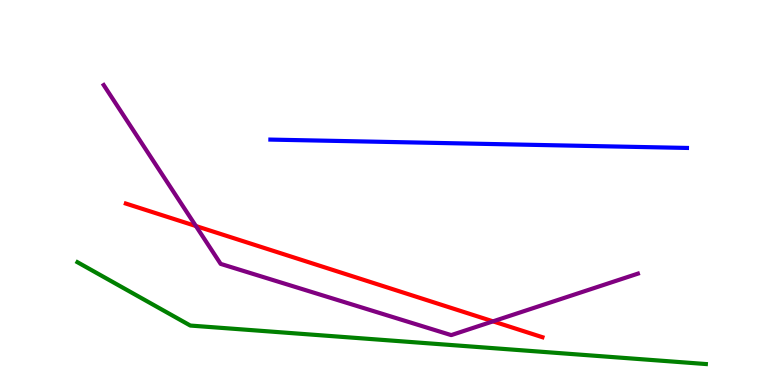[{'lines': ['blue', 'red'], 'intersections': []}, {'lines': ['green', 'red'], 'intersections': []}, {'lines': ['purple', 'red'], 'intersections': [{'x': 2.53, 'y': 4.13}, {'x': 6.36, 'y': 1.65}]}, {'lines': ['blue', 'green'], 'intersections': []}, {'lines': ['blue', 'purple'], 'intersections': []}, {'lines': ['green', 'purple'], 'intersections': []}]